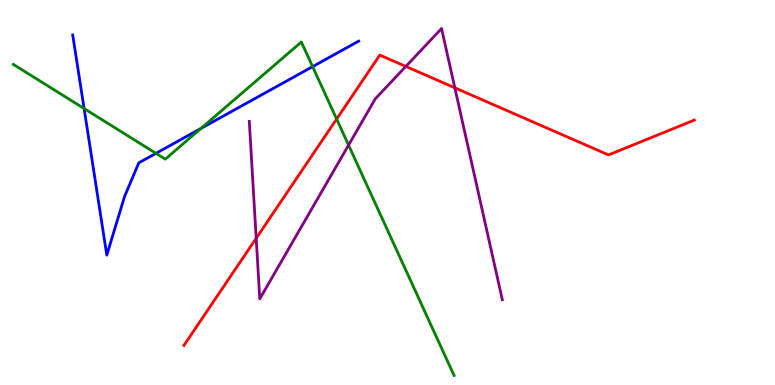[{'lines': ['blue', 'red'], 'intersections': []}, {'lines': ['green', 'red'], 'intersections': [{'x': 4.34, 'y': 6.91}]}, {'lines': ['purple', 'red'], 'intersections': [{'x': 3.31, 'y': 3.81}, {'x': 5.24, 'y': 8.27}, {'x': 5.87, 'y': 7.72}]}, {'lines': ['blue', 'green'], 'intersections': [{'x': 1.09, 'y': 7.18}, {'x': 2.01, 'y': 6.02}, {'x': 2.59, 'y': 6.66}, {'x': 4.03, 'y': 8.27}]}, {'lines': ['blue', 'purple'], 'intersections': []}, {'lines': ['green', 'purple'], 'intersections': [{'x': 4.5, 'y': 6.23}]}]